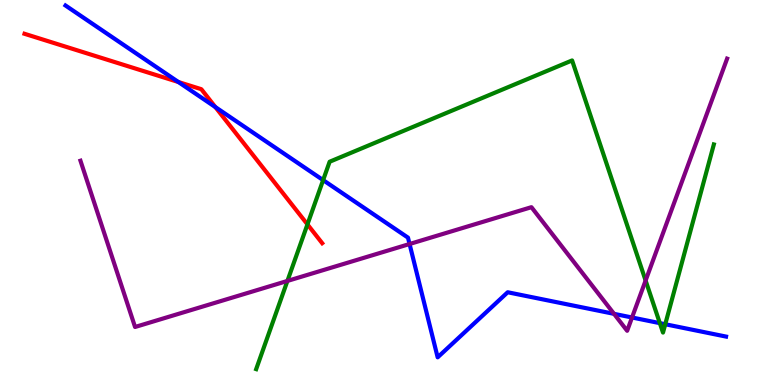[{'lines': ['blue', 'red'], 'intersections': [{'x': 2.3, 'y': 7.87}, {'x': 2.78, 'y': 7.22}]}, {'lines': ['green', 'red'], 'intersections': [{'x': 3.97, 'y': 4.17}]}, {'lines': ['purple', 'red'], 'intersections': []}, {'lines': ['blue', 'green'], 'intersections': [{'x': 4.17, 'y': 5.32}, {'x': 8.51, 'y': 1.61}, {'x': 8.58, 'y': 1.58}]}, {'lines': ['blue', 'purple'], 'intersections': [{'x': 5.28, 'y': 3.66}, {'x': 7.92, 'y': 1.85}, {'x': 8.16, 'y': 1.75}]}, {'lines': ['green', 'purple'], 'intersections': [{'x': 3.71, 'y': 2.7}, {'x': 8.33, 'y': 2.71}]}]